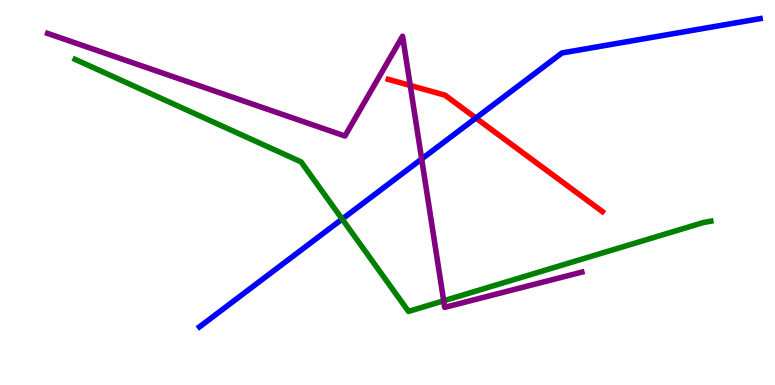[{'lines': ['blue', 'red'], 'intersections': [{'x': 6.14, 'y': 6.93}]}, {'lines': ['green', 'red'], 'intersections': []}, {'lines': ['purple', 'red'], 'intersections': [{'x': 5.29, 'y': 7.78}]}, {'lines': ['blue', 'green'], 'intersections': [{'x': 4.41, 'y': 4.31}]}, {'lines': ['blue', 'purple'], 'intersections': [{'x': 5.44, 'y': 5.87}]}, {'lines': ['green', 'purple'], 'intersections': [{'x': 5.72, 'y': 2.19}]}]